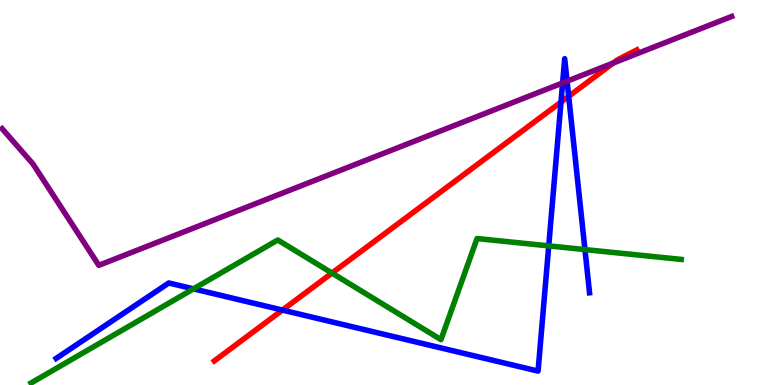[{'lines': ['blue', 'red'], 'intersections': [{'x': 3.64, 'y': 1.95}, {'x': 7.24, 'y': 7.35}, {'x': 7.34, 'y': 7.5}]}, {'lines': ['green', 'red'], 'intersections': [{'x': 4.28, 'y': 2.91}]}, {'lines': ['purple', 'red'], 'intersections': [{'x': 7.91, 'y': 8.36}]}, {'lines': ['blue', 'green'], 'intersections': [{'x': 2.5, 'y': 2.5}, {'x': 7.08, 'y': 3.61}, {'x': 7.55, 'y': 3.52}]}, {'lines': ['blue', 'purple'], 'intersections': [{'x': 7.26, 'y': 7.85}, {'x': 7.32, 'y': 7.89}]}, {'lines': ['green', 'purple'], 'intersections': []}]